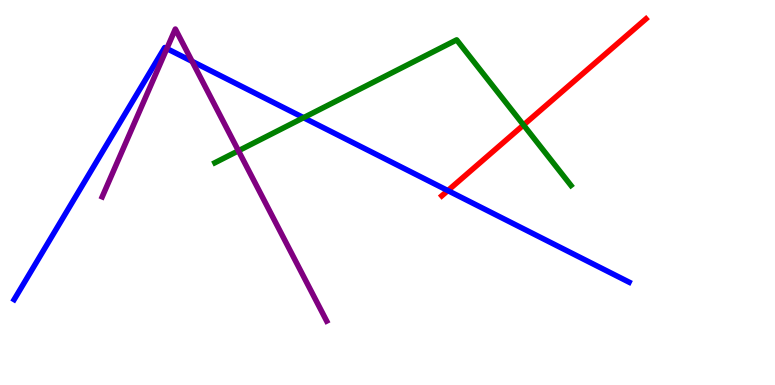[{'lines': ['blue', 'red'], 'intersections': [{'x': 5.78, 'y': 5.05}]}, {'lines': ['green', 'red'], 'intersections': [{'x': 6.76, 'y': 6.75}]}, {'lines': ['purple', 'red'], 'intersections': []}, {'lines': ['blue', 'green'], 'intersections': [{'x': 3.92, 'y': 6.94}]}, {'lines': ['blue', 'purple'], 'intersections': [{'x': 2.15, 'y': 8.74}, {'x': 2.48, 'y': 8.41}]}, {'lines': ['green', 'purple'], 'intersections': [{'x': 3.08, 'y': 6.08}]}]